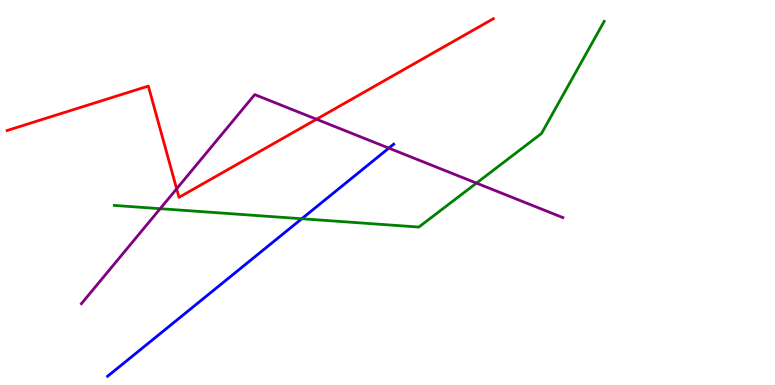[{'lines': ['blue', 'red'], 'intersections': []}, {'lines': ['green', 'red'], 'intersections': []}, {'lines': ['purple', 'red'], 'intersections': [{'x': 2.28, 'y': 5.1}, {'x': 4.08, 'y': 6.9}]}, {'lines': ['blue', 'green'], 'intersections': [{'x': 3.89, 'y': 4.32}]}, {'lines': ['blue', 'purple'], 'intersections': [{'x': 5.02, 'y': 6.15}]}, {'lines': ['green', 'purple'], 'intersections': [{'x': 2.07, 'y': 4.58}, {'x': 6.15, 'y': 5.24}]}]